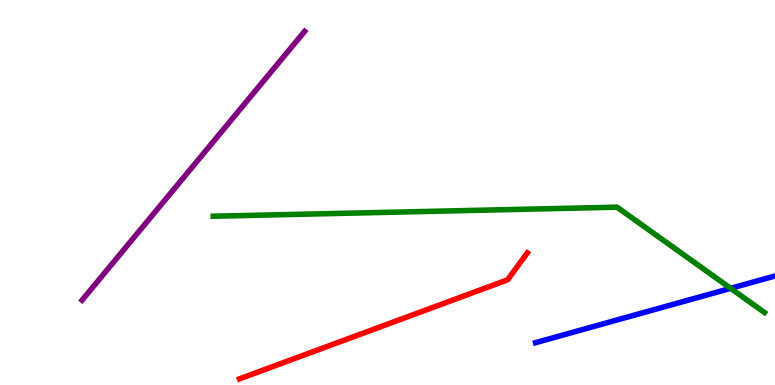[{'lines': ['blue', 'red'], 'intersections': []}, {'lines': ['green', 'red'], 'intersections': []}, {'lines': ['purple', 'red'], 'intersections': []}, {'lines': ['blue', 'green'], 'intersections': [{'x': 9.43, 'y': 2.51}]}, {'lines': ['blue', 'purple'], 'intersections': []}, {'lines': ['green', 'purple'], 'intersections': []}]